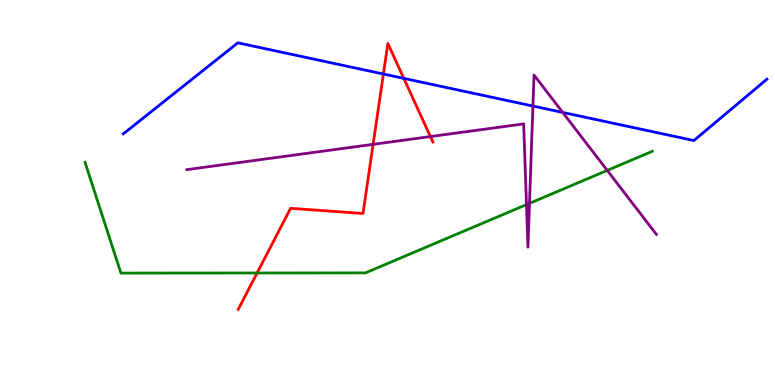[{'lines': ['blue', 'red'], 'intersections': [{'x': 4.95, 'y': 8.08}, {'x': 5.21, 'y': 7.96}]}, {'lines': ['green', 'red'], 'intersections': [{'x': 3.32, 'y': 2.91}]}, {'lines': ['purple', 'red'], 'intersections': [{'x': 4.81, 'y': 6.25}, {'x': 5.55, 'y': 6.45}]}, {'lines': ['blue', 'green'], 'intersections': []}, {'lines': ['blue', 'purple'], 'intersections': [{'x': 6.88, 'y': 7.25}, {'x': 7.26, 'y': 7.08}]}, {'lines': ['green', 'purple'], 'intersections': [{'x': 6.79, 'y': 4.69}, {'x': 6.83, 'y': 4.72}, {'x': 7.84, 'y': 5.57}]}]